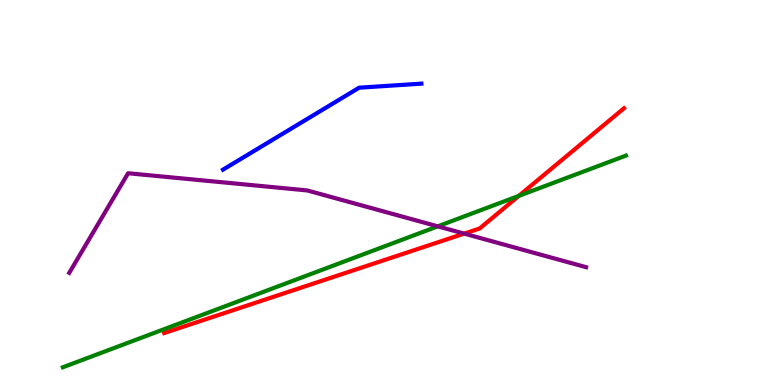[{'lines': ['blue', 'red'], 'intersections': []}, {'lines': ['green', 'red'], 'intersections': [{'x': 6.69, 'y': 4.91}]}, {'lines': ['purple', 'red'], 'intersections': [{'x': 5.99, 'y': 3.93}]}, {'lines': ['blue', 'green'], 'intersections': []}, {'lines': ['blue', 'purple'], 'intersections': []}, {'lines': ['green', 'purple'], 'intersections': [{'x': 5.65, 'y': 4.12}]}]